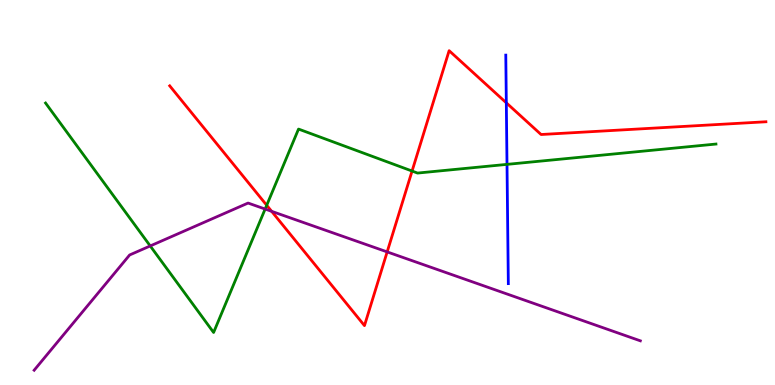[{'lines': ['blue', 'red'], 'intersections': [{'x': 6.53, 'y': 7.33}]}, {'lines': ['green', 'red'], 'intersections': [{'x': 3.44, 'y': 4.67}, {'x': 5.32, 'y': 5.56}]}, {'lines': ['purple', 'red'], 'intersections': [{'x': 3.5, 'y': 4.51}, {'x': 5.0, 'y': 3.46}]}, {'lines': ['blue', 'green'], 'intersections': [{'x': 6.54, 'y': 5.73}]}, {'lines': ['blue', 'purple'], 'intersections': []}, {'lines': ['green', 'purple'], 'intersections': [{'x': 1.94, 'y': 3.61}, {'x': 3.42, 'y': 4.57}]}]